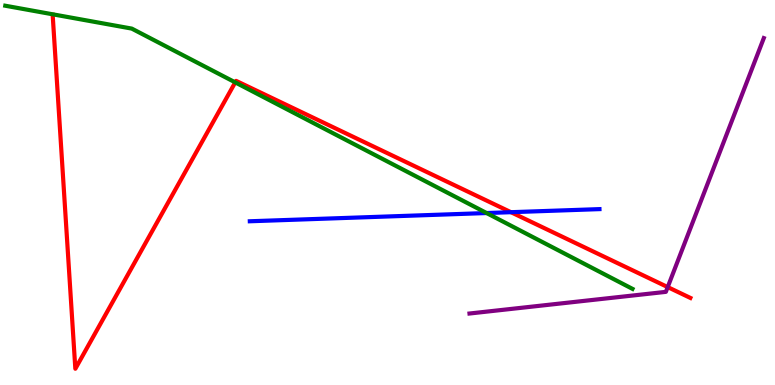[{'lines': ['blue', 'red'], 'intersections': [{'x': 6.59, 'y': 4.49}]}, {'lines': ['green', 'red'], 'intersections': [{'x': 3.04, 'y': 7.86}]}, {'lines': ['purple', 'red'], 'intersections': [{'x': 8.62, 'y': 2.54}]}, {'lines': ['blue', 'green'], 'intersections': [{'x': 6.28, 'y': 4.47}]}, {'lines': ['blue', 'purple'], 'intersections': []}, {'lines': ['green', 'purple'], 'intersections': []}]